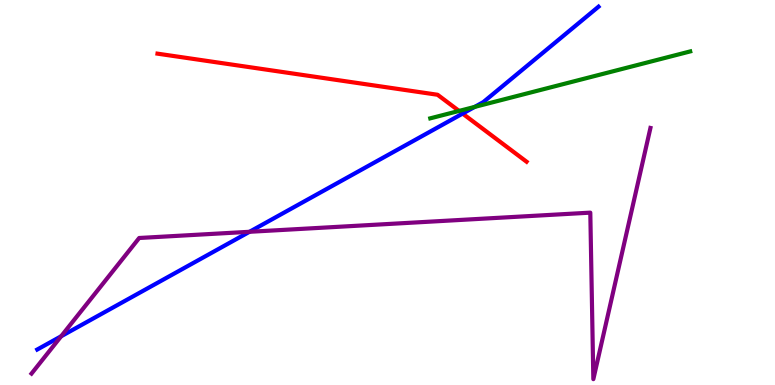[{'lines': ['blue', 'red'], 'intersections': [{'x': 5.97, 'y': 7.05}]}, {'lines': ['green', 'red'], 'intersections': [{'x': 5.92, 'y': 7.12}]}, {'lines': ['purple', 'red'], 'intersections': []}, {'lines': ['blue', 'green'], 'intersections': [{'x': 6.13, 'y': 7.22}]}, {'lines': ['blue', 'purple'], 'intersections': [{'x': 0.789, 'y': 1.27}, {'x': 3.22, 'y': 3.98}]}, {'lines': ['green', 'purple'], 'intersections': []}]